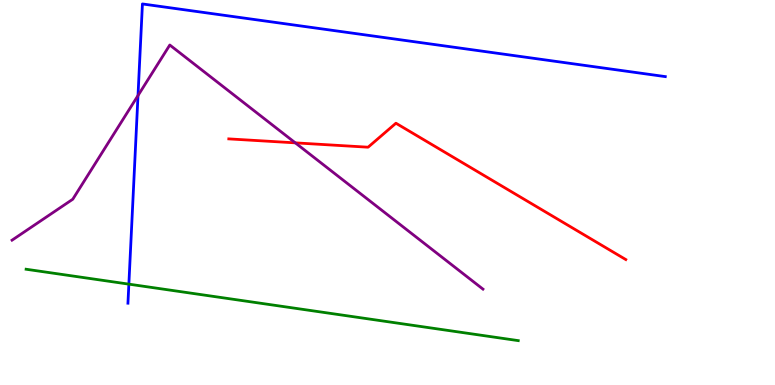[{'lines': ['blue', 'red'], 'intersections': []}, {'lines': ['green', 'red'], 'intersections': []}, {'lines': ['purple', 'red'], 'intersections': [{'x': 3.81, 'y': 6.29}]}, {'lines': ['blue', 'green'], 'intersections': [{'x': 1.66, 'y': 2.62}]}, {'lines': ['blue', 'purple'], 'intersections': [{'x': 1.78, 'y': 7.52}]}, {'lines': ['green', 'purple'], 'intersections': []}]